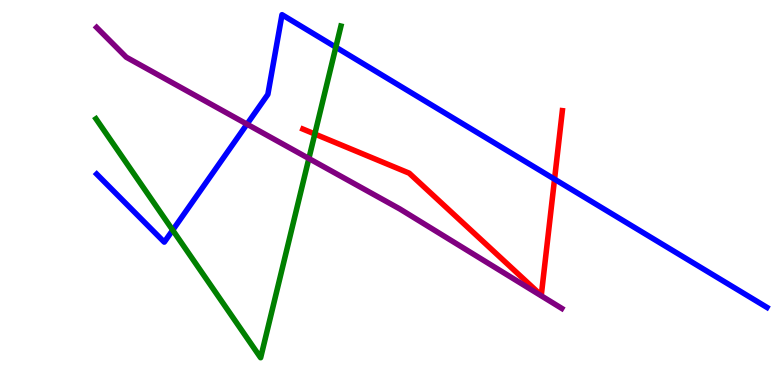[{'lines': ['blue', 'red'], 'intersections': [{'x': 7.16, 'y': 5.35}]}, {'lines': ['green', 'red'], 'intersections': [{'x': 4.06, 'y': 6.52}]}, {'lines': ['purple', 'red'], 'intersections': []}, {'lines': ['blue', 'green'], 'intersections': [{'x': 2.23, 'y': 4.02}, {'x': 4.33, 'y': 8.77}]}, {'lines': ['blue', 'purple'], 'intersections': [{'x': 3.19, 'y': 6.77}]}, {'lines': ['green', 'purple'], 'intersections': [{'x': 3.99, 'y': 5.88}]}]